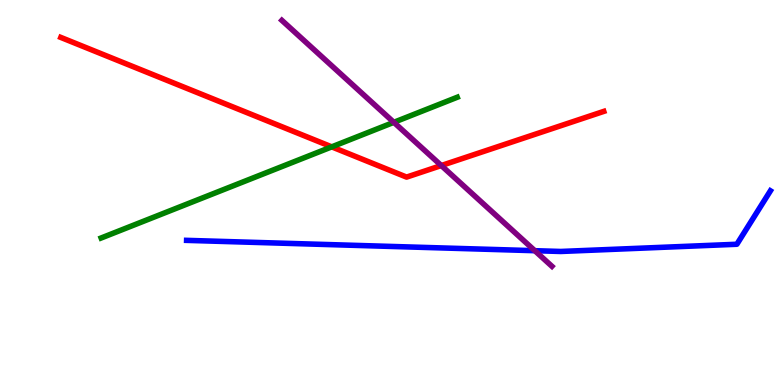[{'lines': ['blue', 'red'], 'intersections': []}, {'lines': ['green', 'red'], 'intersections': [{'x': 4.28, 'y': 6.19}]}, {'lines': ['purple', 'red'], 'intersections': [{'x': 5.69, 'y': 5.7}]}, {'lines': ['blue', 'green'], 'intersections': []}, {'lines': ['blue', 'purple'], 'intersections': [{'x': 6.9, 'y': 3.49}]}, {'lines': ['green', 'purple'], 'intersections': [{'x': 5.08, 'y': 6.82}]}]